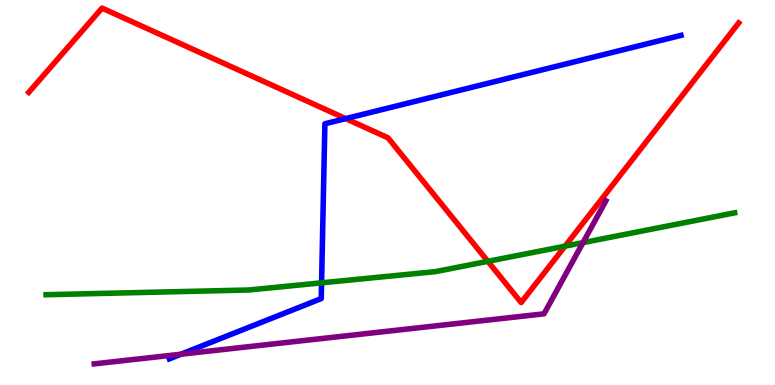[{'lines': ['blue', 'red'], 'intersections': [{'x': 4.46, 'y': 6.92}]}, {'lines': ['green', 'red'], 'intersections': [{'x': 6.29, 'y': 3.21}, {'x': 7.29, 'y': 3.61}]}, {'lines': ['purple', 'red'], 'intersections': []}, {'lines': ['blue', 'green'], 'intersections': [{'x': 4.15, 'y': 2.65}]}, {'lines': ['blue', 'purple'], 'intersections': [{'x': 2.34, 'y': 0.8}]}, {'lines': ['green', 'purple'], 'intersections': [{'x': 7.52, 'y': 3.7}]}]